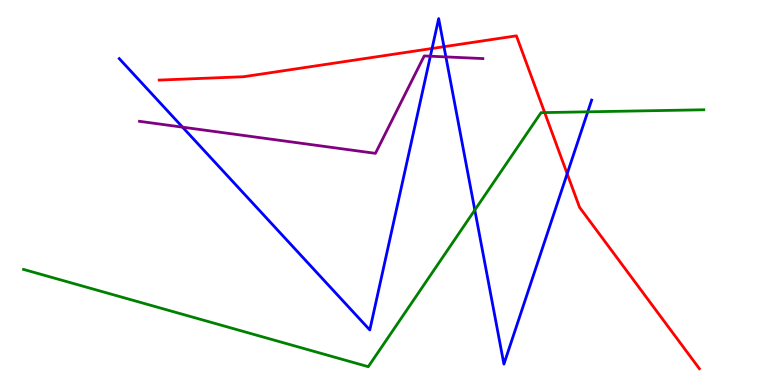[{'lines': ['blue', 'red'], 'intersections': [{'x': 5.57, 'y': 8.74}, {'x': 5.73, 'y': 8.79}, {'x': 7.32, 'y': 5.49}]}, {'lines': ['green', 'red'], 'intersections': [{'x': 7.03, 'y': 7.08}]}, {'lines': ['purple', 'red'], 'intersections': []}, {'lines': ['blue', 'green'], 'intersections': [{'x': 6.13, 'y': 4.54}, {'x': 7.58, 'y': 7.1}]}, {'lines': ['blue', 'purple'], 'intersections': [{'x': 2.36, 'y': 6.7}, {'x': 5.55, 'y': 8.54}, {'x': 5.75, 'y': 8.52}]}, {'lines': ['green', 'purple'], 'intersections': []}]